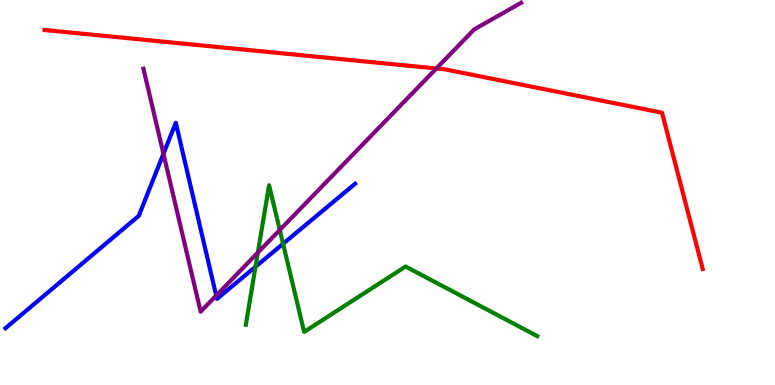[{'lines': ['blue', 'red'], 'intersections': []}, {'lines': ['green', 'red'], 'intersections': []}, {'lines': ['purple', 'red'], 'intersections': [{'x': 5.63, 'y': 8.22}]}, {'lines': ['blue', 'green'], 'intersections': [{'x': 3.3, 'y': 3.07}, {'x': 3.65, 'y': 3.67}]}, {'lines': ['blue', 'purple'], 'intersections': [{'x': 2.11, 'y': 6.01}, {'x': 2.79, 'y': 2.32}]}, {'lines': ['green', 'purple'], 'intersections': [{'x': 3.33, 'y': 3.44}, {'x': 3.61, 'y': 4.03}]}]